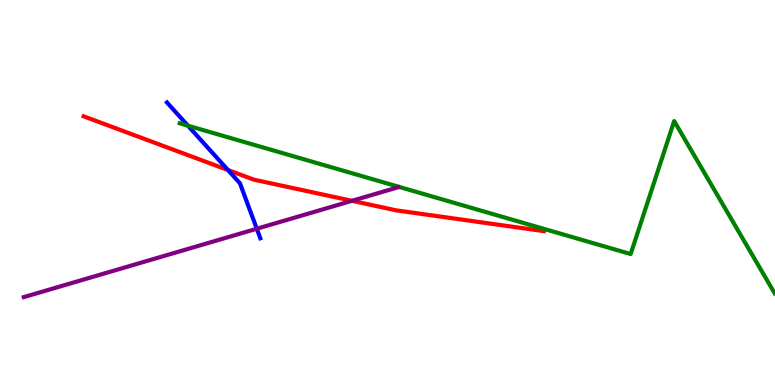[{'lines': ['blue', 'red'], 'intersections': [{'x': 2.94, 'y': 5.58}]}, {'lines': ['green', 'red'], 'intersections': []}, {'lines': ['purple', 'red'], 'intersections': [{'x': 4.54, 'y': 4.78}]}, {'lines': ['blue', 'green'], 'intersections': [{'x': 2.42, 'y': 6.74}]}, {'lines': ['blue', 'purple'], 'intersections': [{'x': 3.31, 'y': 4.06}]}, {'lines': ['green', 'purple'], 'intersections': []}]